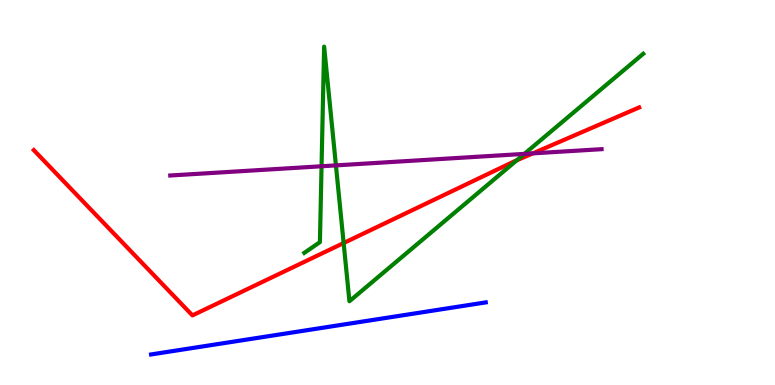[{'lines': ['blue', 'red'], 'intersections': []}, {'lines': ['green', 'red'], 'intersections': [{'x': 4.43, 'y': 3.69}, {'x': 6.67, 'y': 5.84}]}, {'lines': ['purple', 'red'], 'intersections': [{'x': 6.88, 'y': 6.02}]}, {'lines': ['blue', 'green'], 'intersections': []}, {'lines': ['blue', 'purple'], 'intersections': []}, {'lines': ['green', 'purple'], 'intersections': [{'x': 4.15, 'y': 5.68}, {'x': 4.33, 'y': 5.7}, {'x': 6.77, 'y': 6.0}]}]